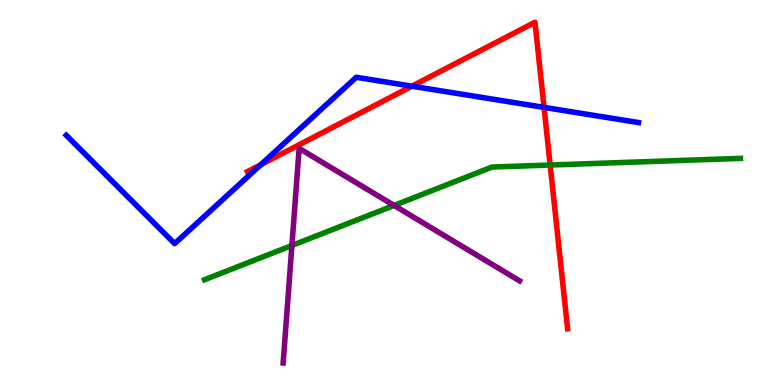[{'lines': ['blue', 'red'], 'intersections': [{'x': 3.37, 'y': 5.72}, {'x': 5.32, 'y': 7.76}, {'x': 7.02, 'y': 7.21}]}, {'lines': ['green', 'red'], 'intersections': [{'x': 7.1, 'y': 5.71}]}, {'lines': ['purple', 'red'], 'intersections': []}, {'lines': ['blue', 'green'], 'intersections': []}, {'lines': ['blue', 'purple'], 'intersections': []}, {'lines': ['green', 'purple'], 'intersections': [{'x': 3.77, 'y': 3.62}, {'x': 5.08, 'y': 4.66}]}]